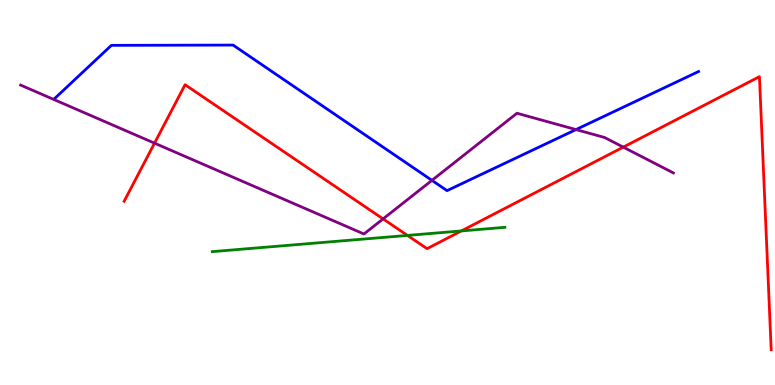[{'lines': ['blue', 'red'], 'intersections': []}, {'lines': ['green', 'red'], 'intersections': [{'x': 5.26, 'y': 3.89}, {'x': 5.95, 'y': 4.0}]}, {'lines': ['purple', 'red'], 'intersections': [{'x': 1.99, 'y': 6.28}, {'x': 4.94, 'y': 4.31}, {'x': 8.04, 'y': 6.18}]}, {'lines': ['blue', 'green'], 'intersections': []}, {'lines': ['blue', 'purple'], 'intersections': [{'x': 5.57, 'y': 5.32}, {'x': 7.43, 'y': 6.63}]}, {'lines': ['green', 'purple'], 'intersections': []}]